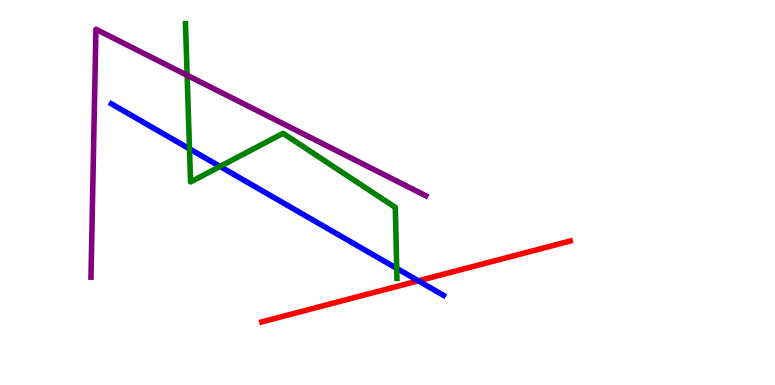[{'lines': ['blue', 'red'], 'intersections': [{'x': 5.4, 'y': 2.71}]}, {'lines': ['green', 'red'], 'intersections': []}, {'lines': ['purple', 'red'], 'intersections': []}, {'lines': ['blue', 'green'], 'intersections': [{'x': 2.44, 'y': 6.13}, {'x': 2.84, 'y': 5.68}, {'x': 5.12, 'y': 3.03}]}, {'lines': ['blue', 'purple'], 'intersections': []}, {'lines': ['green', 'purple'], 'intersections': [{'x': 2.41, 'y': 8.04}]}]